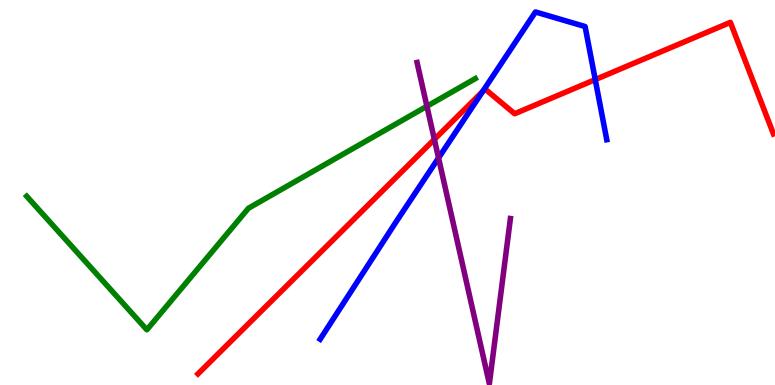[{'lines': ['blue', 'red'], 'intersections': [{'x': 6.23, 'y': 7.63}, {'x': 7.68, 'y': 7.93}]}, {'lines': ['green', 'red'], 'intersections': []}, {'lines': ['purple', 'red'], 'intersections': [{'x': 5.6, 'y': 6.38}]}, {'lines': ['blue', 'green'], 'intersections': []}, {'lines': ['blue', 'purple'], 'intersections': [{'x': 5.66, 'y': 5.9}]}, {'lines': ['green', 'purple'], 'intersections': [{'x': 5.51, 'y': 7.24}]}]